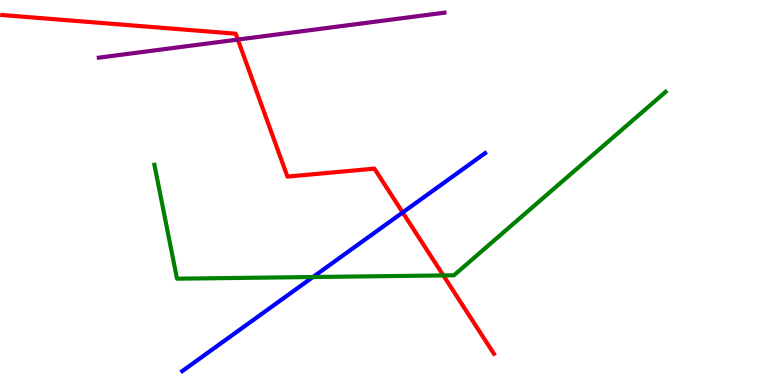[{'lines': ['blue', 'red'], 'intersections': [{'x': 5.2, 'y': 4.48}]}, {'lines': ['green', 'red'], 'intersections': [{'x': 5.72, 'y': 2.85}]}, {'lines': ['purple', 'red'], 'intersections': [{'x': 3.07, 'y': 8.97}]}, {'lines': ['blue', 'green'], 'intersections': [{'x': 4.04, 'y': 2.8}]}, {'lines': ['blue', 'purple'], 'intersections': []}, {'lines': ['green', 'purple'], 'intersections': []}]